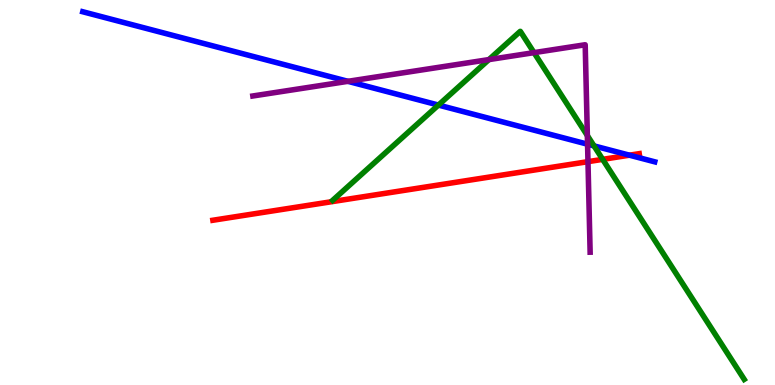[{'lines': ['blue', 'red'], 'intersections': [{'x': 8.12, 'y': 5.97}]}, {'lines': ['green', 'red'], 'intersections': [{'x': 7.78, 'y': 5.86}]}, {'lines': ['purple', 'red'], 'intersections': [{'x': 7.59, 'y': 5.8}]}, {'lines': ['blue', 'green'], 'intersections': [{'x': 5.66, 'y': 7.27}, {'x': 7.66, 'y': 6.21}]}, {'lines': ['blue', 'purple'], 'intersections': [{'x': 4.49, 'y': 7.89}, {'x': 7.58, 'y': 6.25}]}, {'lines': ['green', 'purple'], 'intersections': [{'x': 6.31, 'y': 8.45}, {'x': 6.89, 'y': 8.63}, {'x': 7.58, 'y': 6.48}]}]